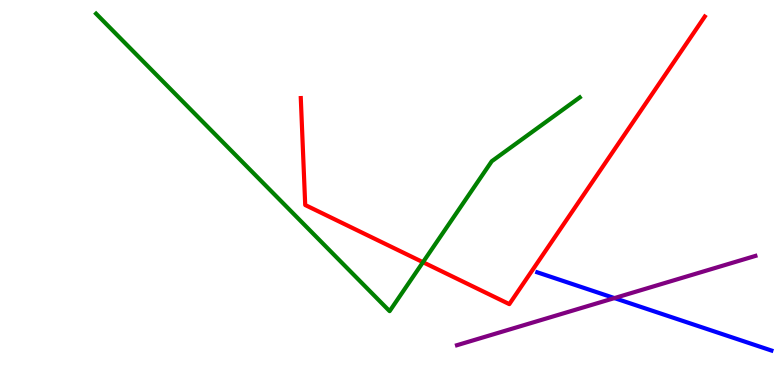[{'lines': ['blue', 'red'], 'intersections': []}, {'lines': ['green', 'red'], 'intersections': [{'x': 5.46, 'y': 3.19}]}, {'lines': ['purple', 'red'], 'intersections': []}, {'lines': ['blue', 'green'], 'intersections': []}, {'lines': ['blue', 'purple'], 'intersections': [{'x': 7.93, 'y': 2.26}]}, {'lines': ['green', 'purple'], 'intersections': []}]